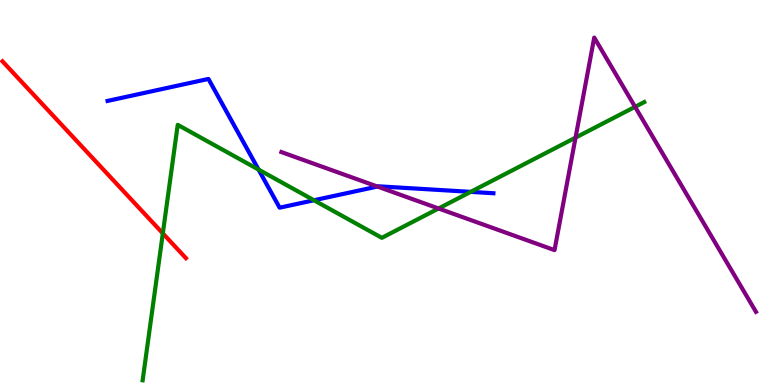[{'lines': ['blue', 'red'], 'intersections': []}, {'lines': ['green', 'red'], 'intersections': [{'x': 2.1, 'y': 3.94}]}, {'lines': ['purple', 'red'], 'intersections': []}, {'lines': ['blue', 'green'], 'intersections': [{'x': 3.34, 'y': 5.6}, {'x': 4.05, 'y': 4.8}, {'x': 6.07, 'y': 5.02}]}, {'lines': ['blue', 'purple'], 'intersections': [{'x': 4.87, 'y': 5.15}]}, {'lines': ['green', 'purple'], 'intersections': [{'x': 5.66, 'y': 4.58}, {'x': 7.43, 'y': 6.43}, {'x': 8.19, 'y': 7.23}]}]